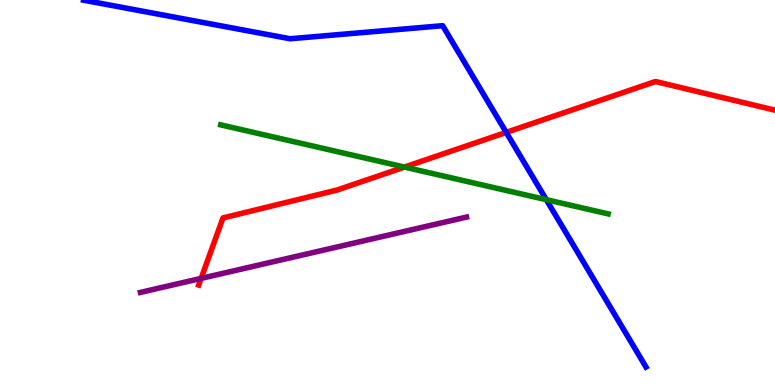[{'lines': ['blue', 'red'], 'intersections': [{'x': 6.53, 'y': 6.56}]}, {'lines': ['green', 'red'], 'intersections': [{'x': 5.22, 'y': 5.66}]}, {'lines': ['purple', 'red'], 'intersections': [{'x': 2.6, 'y': 2.77}]}, {'lines': ['blue', 'green'], 'intersections': [{'x': 7.05, 'y': 4.81}]}, {'lines': ['blue', 'purple'], 'intersections': []}, {'lines': ['green', 'purple'], 'intersections': []}]